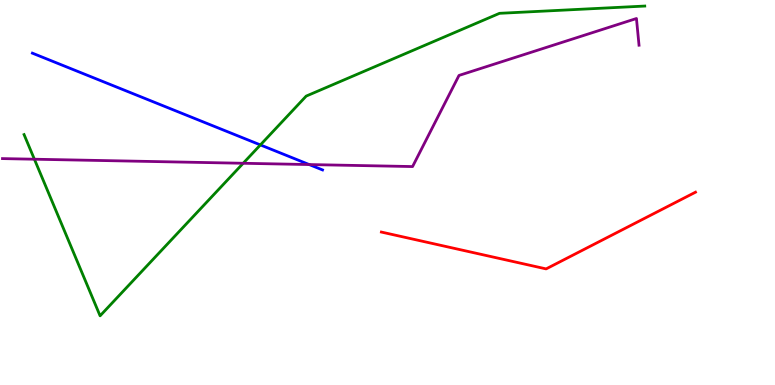[{'lines': ['blue', 'red'], 'intersections': []}, {'lines': ['green', 'red'], 'intersections': []}, {'lines': ['purple', 'red'], 'intersections': []}, {'lines': ['blue', 'green'], 'intersections': [{'x': 3.36, 'y': 6.24}]}, {'lines': ['blue', 'purple'], 'intersections': [{'x': 3.99, 'y': 5.73}]}, {'lines': ['green', 'purple'], 'intersections': [{'x': 0.444, 'y': 5.86}, {'x': 3.14, 'y': 5.76}]}]